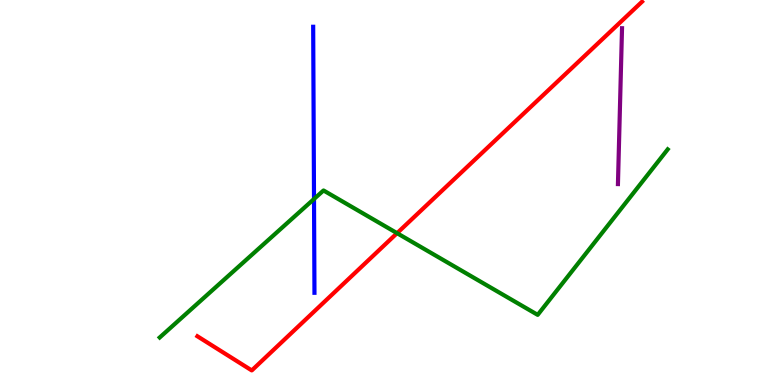[{'lines': ['blue', 'red'], 'intersections': []}, {'lines': ['green', 'red'], 'intersections': [{'x': 5.12, 'y': 3.94}]}, {'lines': ['purple', 'red'], 'intersections': []}, {'lines': ['blue', 'green'], 'intersections': [{'x': 4.05, 'y': 4.83}]}, {'lines': ['blue', 'purple'], 'intersections': []}, {'lines': ['green', 'purple'], 'intersections': []}]